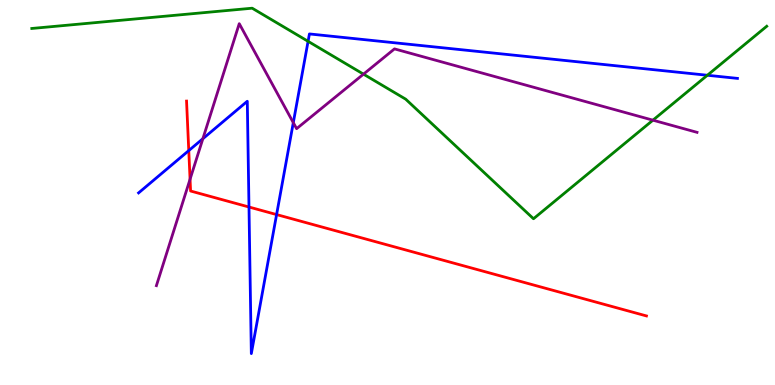[{'lines': ['blue', 'red'], 'intersections': [{'x': 2.44, 'y': 6.09}, {'x': 3.21, 'y': 4.62}, {'x': 3.57, 'y': 4.43}]}, {'lines': ['green', 'red'], 'intersections': []}, {'lines': ['purple', 'red'], 'intersections': [{'x': 2.45, 'y': 5.34}]}, {'lines': ['blue', 'green'], 'intersections': [{'x': 3.98, 'y': 8.93}, {'x': 9.13, 'y': 8.05}]}, {'lines': ['blue', 'purple'], 'intersections': [{'x': 2.62, 'y': 6.4}, {'x': 3.78, 'y': 6.81}]}, {'lines': ['green', 'purple'], 'intersections': [{'x': 4.69, 'y': 8.07}, {'x': 8.42, 'y': 6.88}]}]